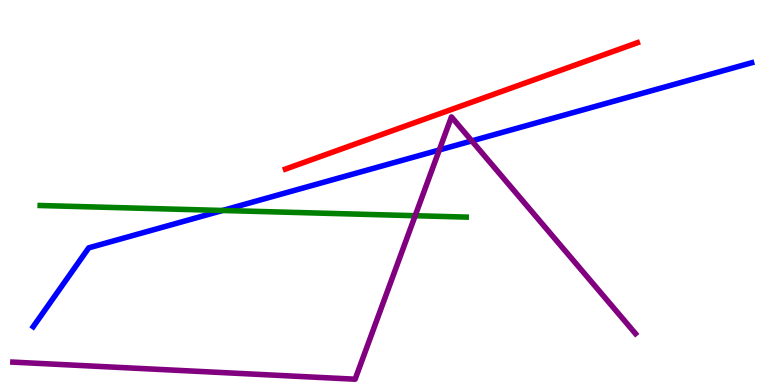[{'lines': ['blue', 'red'], 'intersections': []}, {'lines': ['green', 'red'], 'intersections': []}, {'lines': ['purple', 'red'], 'intersections': []}, {'lines': ['blue', 'green'], 'intersections': [{'x': 2.87, 'y': 4.53}]}, {'lines': ['blue', 'purple'], 'intersections': [{'x': 5.67, 'y': 6.1}, {'x': 6.09, 'y': 6.34}]}, {'lines': ['green', 'purple'], 'intersections': [{'x': 5.36, 'y': 4.4}]}]